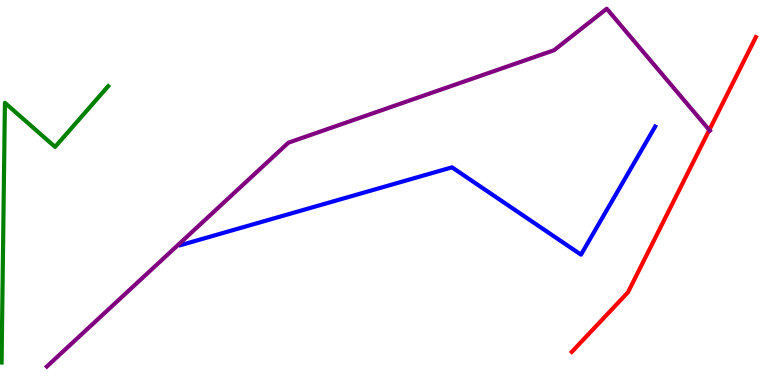[{'lines': ['blue', 'red'], 'intersections': []}, {'lines': ['green', 'red'], 'intersections': []}, {'lines': ['purple', 'red'], 'intersections': [{'x': 9.15, 'y': 6.62}]}, {'lines': ['blue', 'green'], 'intersections': []}, {'lines': ['blue', 'purple'], 'intersections': []}, {'lines': ['green', 'purple'], 'intersections': []}]